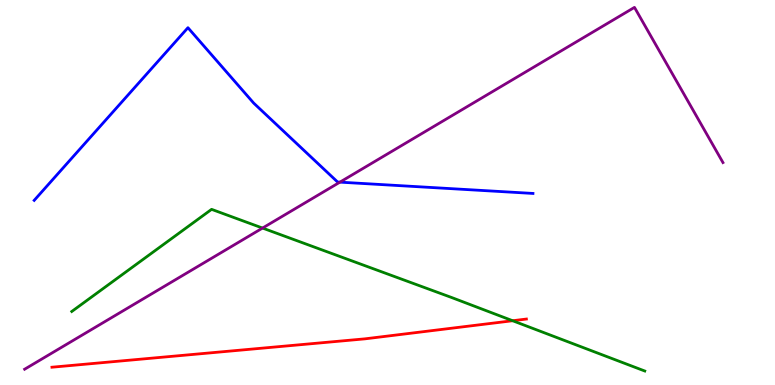[{'lines': ['blue', 'red'], 'intersections': []}, {'lines': ['green', 'red'], 'intersections': [{'x': 6.61, 'y': 1.67}]}, {'lines': ['purple', 'red'], 'intersections': []}, {'lines': ['blue', 'green'], 'intersections': []}, {'lines': ['blue', 'purple'], 'intersections': [{'x': 4.39, 'y': 5.27}]}, {'lines': ['green', 'purple'], 'intersections': [{'x': 3.39, 'y': 4.08}]}]